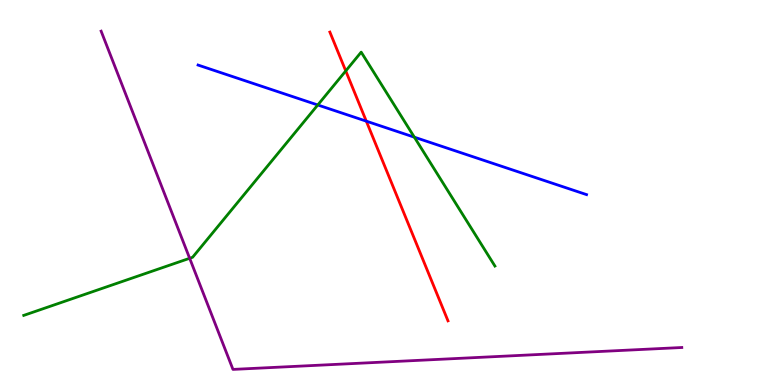[{'lines': ['blue', 'red'], 'intersections': [{'x': 4.73, 'y': 6.85}]}, {'lines': ['green', 'red'], 'intersections': [{'x': 4.46, 'y': 8.16}]}, {'lines': ['purple', 'red'], 'intersections': []}, {'lines': ['blue', 'green'], 'intersections': [{'x': 4.1, 'y': 7.27}, {'x': 5.35, 'y': 6.44}]}, {'lines': ['blue', 'purple'], 'intersections': []}, {'lines': ['green', 'purple'], 'intersections': [{'x': 2.45, 'y': 3.29}]}]